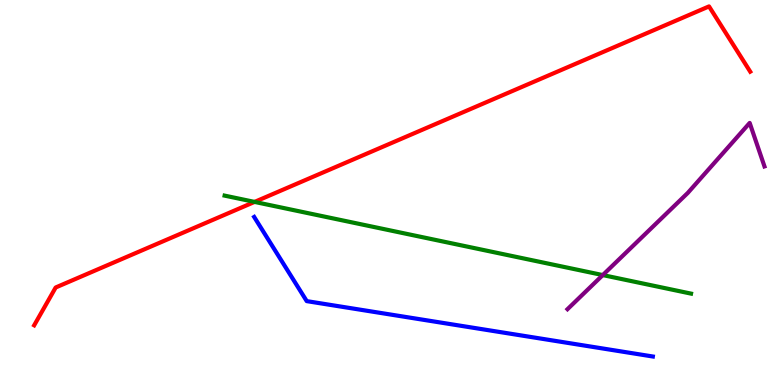[{'lines': ['blue', 'red'], 'intersections': []}, {'lines': ['green', 'red'], 'intersections': [{'x': 3.28, 'y': 4.76}]}, {'lines': ['purple', 'red'], 'intersections': []}, {'lines': ['blue', 'green'], 'intersections': []}, {'lines': ['blue', 'purple'], 'intersections': []}, {'lines': ['green', 'purple'], 'intersections': [{'x': 7.78, 'y': 2.86}]}]